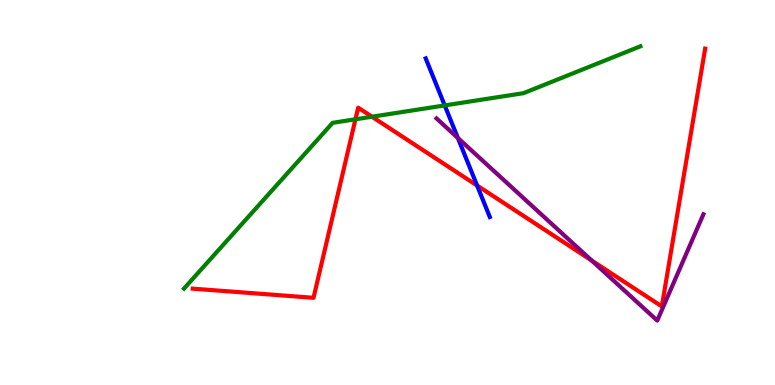[{'lines': ['blue', 'red'], 'intersections': [{'x': 6.16, 'y': 5.18}]}, {'lines': ['green', 'red'], 'intersections': [{'x': 4.59, 'y': 6.9}, {'x': 4.8, 'y': 6.97}]}, {'lines': ['purple', 'red'], 'intersections': [{'x': 7.63, 'y': 3.24}]}, {'lines': ['blue', 'green'], 'intersections': [{'x': 5.74, 'y': 7.26}]}, {'lines': ['blue', 'purple'], 'intersections': [{'x': 5.91, 'y': 6.42}]}, {'lines': ['green', 'purple'], 'intersections': []}]